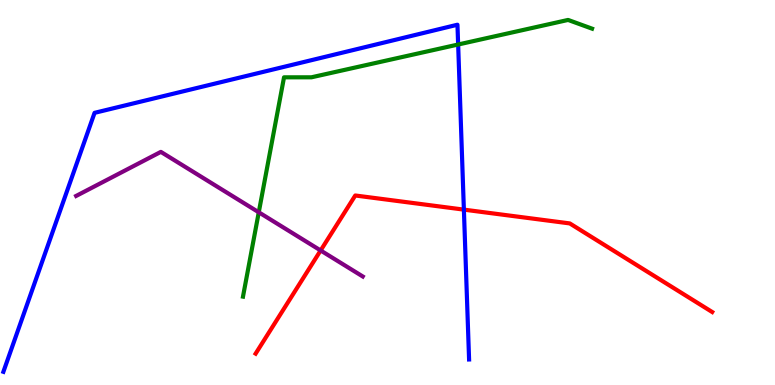[{'lines': ['blue', 'red'], 'intersections': [{'x': 5.99, 'y': 4.56}]}, {'lines': ['green', 'red'], 'intersections': []}, {'lines': ['purple', 'red'], 'intersections': [{'x': 4.14, 'y': 3.49}]}, {'lines': ['blue', 'green'], 'intersections': [{'x': 5.91, 'y': 8.84}]}, {'lines': ['blue', 'purple'], 'intersections': []}, {'lines': ['green', 'purple'], 'intersections': [{'x': 3.34, 'y': 4.49}]}]